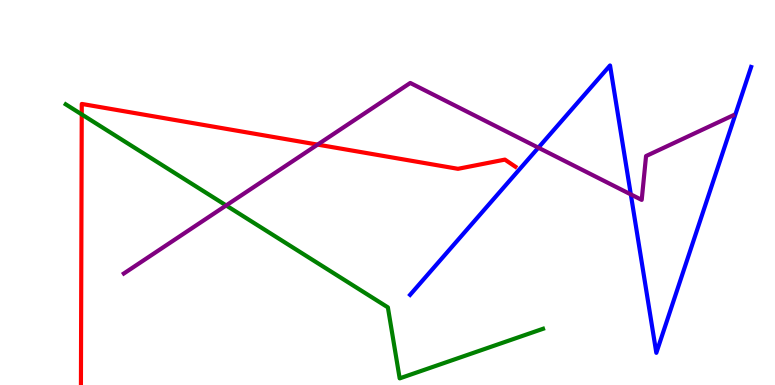[{'lines': ['blue', 'red'], 'intersections': []}, {'lines': ['green', 'red'], 'intersections': [{'x': 1.05, 'y': 7.03}]}, {'lines': ['purple', 'red'], 'intersections': [{'x': 4.1, 'y': 6.24}]}, {'lines': ['blue', 'green'], 'intersections': []}, {'lines': ['blue', 'purple'], 'intersections': [{'x': 6.95, 'y': 6.16}, {'x': 8.14, 'y': 4.95}]}, {'lines': ['green', 'purple'], 'intersections': [{'x': 2.92, 'y': 4.66}]}]